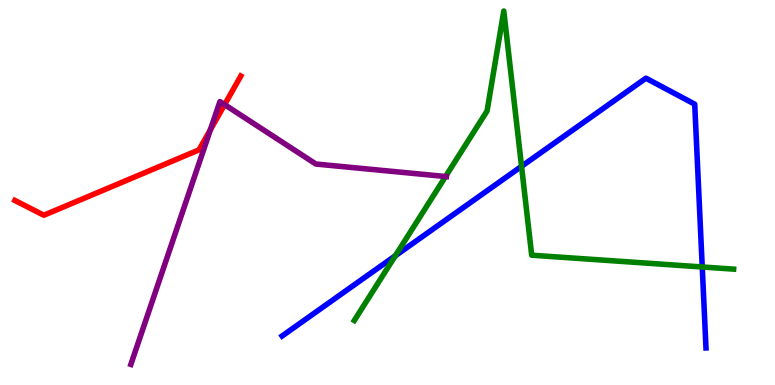[{'lines': ['blue', 'red'], 'intersections': []}, {'lines': ['green', 'red'], 'intersections': []}, {'lines': ['purple', 'red'], 'intersections': [{'x': 2.71, 'y': 6.63}, {'x': 2.9, 'y': 7.28}]}, {'lines': ['blue', 'green'], 'intersections': [{'x': 5.1, 'y': 3.36}, {'x': 6.73, 'y': 5.68}, {'x': 9.06, 'y': 3.07}]}, {'lines': ['blue', 'purple'], 'intersections': []}, {'lines': ['green', 'purple'], 'intersections': [{'x': 5.75, 'y': 5.42}]}]